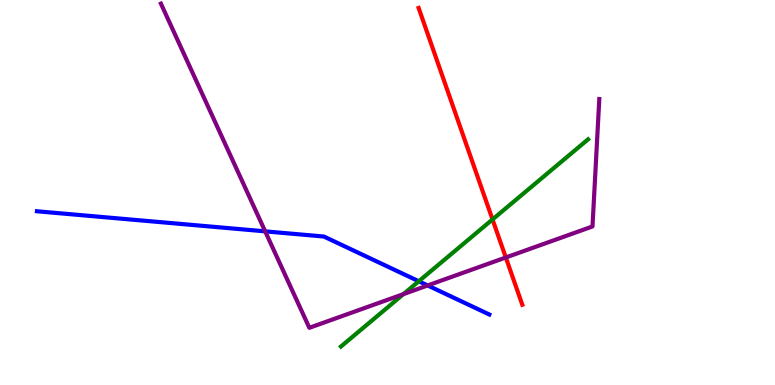[{'lines': ['blue', 'red'], 'intersections': []}, {'lines': ['green', 'red'], 'intersections': [{'x': 6.36, 'y': 4.3}]}, {'lines': ['purple', 'red'], 'intersections': [{'x': 6.53, 'y': 3.31}]}, {'lines': ['blue', 'green'], 'intersections': [{'x': 5.4, 'y': 2.69}]}, {'lines': ['blue', 'purple'], 'intersections': [{'x': 3.42, 'y': 3.99}, {'x': 5.52, 'y': 2.59}]}, {'lines': ['green', 'purple'], 'intersections': [{'x': 5.21, 'y': 2.36}]}]